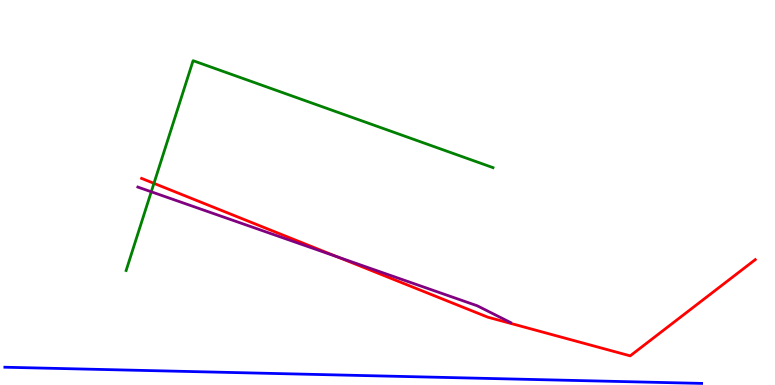[{'lines': ['blue', 'red'], 'intersections': []}, {'lines': ['green', 'red'], 'intersections': [{'x': 1.99, 'y': 5.24}]}, {'lines': ['purple', 'red'], 'intersections': [{'x': 4.35, 'y': 3.33}]}, {'lines': ['blue', 'green'], 'intersections': []}, {'lines': ['blue', 'purple'], 'intersections': []}, {'lines': ['green', 'purple'], 'intersections': [{'x': 1.95, 'y': 5.02}]}]